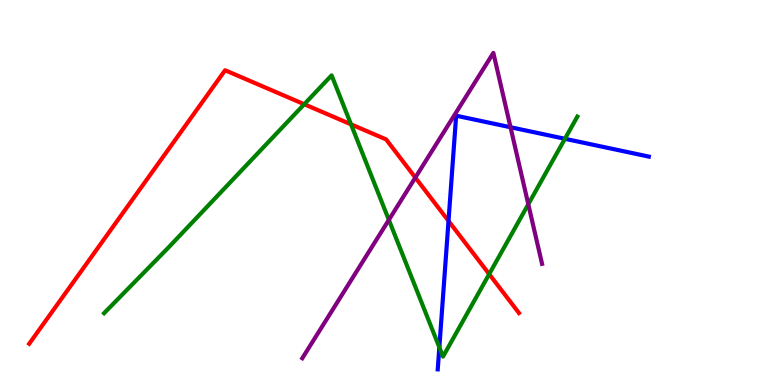[{'lines': ['blue', 'red'], 'intersections': [{'x': 5.79, 'y': 4.26}]}, {'lines': ['green', 'red'], 'intersections': [{'x': 3.93, 'y': 7.29}, {'x': 4.53, 'y': 6.77}, {'x': 6.31, 'y': 2.88}]}, {'lines': ['purple', 'red'], 'intersections': [{'x': 5.36, 'y': 5.39}]}, {'lines': ['blue', 'green'], 'intersections': [{'x': 5.67, 'y': 0.978}, {'x': 7.29, 'y': 6.39}]}, {'lines': ['blue', 'purple'], 'intersections': [{'x': 6.59, 'y': 6.69}]}, {'lines': ['green', 'purple'], 'intersections': [{'x': 5.02, 'y': 4.29}, {'x': 6.82, 'y': 4.69}]}]